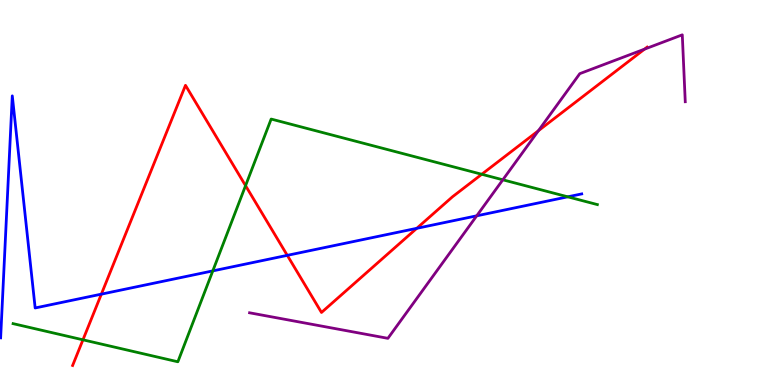[{'lines': ['blue', 'red'], 'intersections': [{'x': 1.31, 'y': 2.36}, {'x': 3.71, 'y': 3.37}, {'x': 5.38, 'y': 4.07}]}, {'lines': ['green', 'red'], 'intersections': [{'x': 1.07, 'y': 1.17}, {'x': 3.17, 'y': 5.18}, {'x': 6.22, 'y': 5.47}]}, {'lines': ['purple', 'red'], 'intersections': [{'x': 6.95, 'y': 6.6}, {'x': 8.32, 'y': 8.72}]}, {'lines': ['blue', 'green'], 'intersections': [{'x': 2.75, 'y': 2.96}, {'x': 7.33, 'y': 4.89}]}, {'lines': ['blue', 'purple'], 'intersections': [{'x': 6.15, 'y': 4.39}]}, {'lines': ['green', 'purple'], 'intersections': [{'x': 6.49, 'y': 5.33}]}]